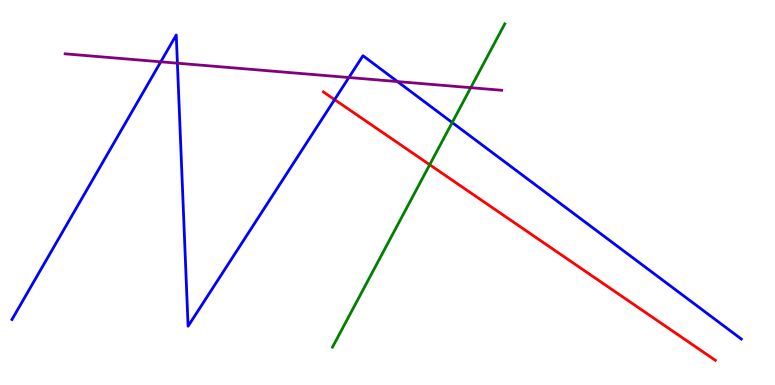[{'lines': ['blue', 'red'], 'intersections': [{'x': 4.32, 'y': 7.41}]}, {'lines': ['green', 'red'], 'intersections': [{'x': 5.54, 'y': 5.72}]}, {'lines': ['purple', 'red'], 'intersections': []}, {'lines': ['blue', 'green'], 'intersections': [{'x': 5.83, 'y': 6.82}]}, {'lines': ['blue', 'purple'], 'intersections': [{'x': 2.07, 'y': 8.39}, {'x': 2.29, 'y': 8.36}, {'x': 4.5, 'y': 7.99}, {'x': 5.13, 'y': 7.88}]}, {'lines': ['green', 'purple'], 'intersections': [{'x': 6.07, 'y': 7.72}]}]